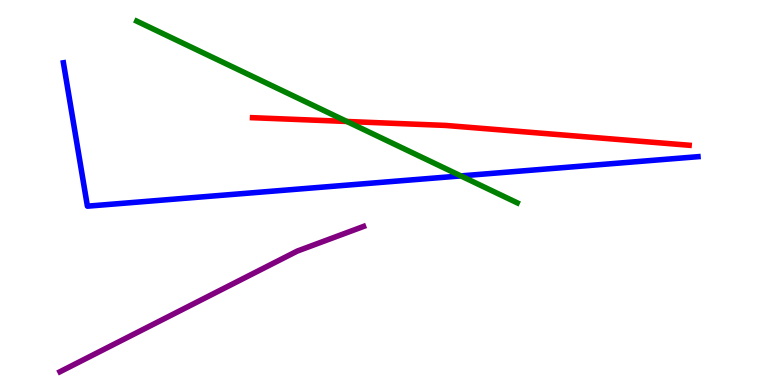[{'lines': ['blue', 'red'], 'intersections': []}, {'lines': ['green', 'red'], 'intersections': [{'x': 4.48, 'y': 6.84}]}, {'lines': ['purple', 'red'], 'intersections': []}, {'lines': ['blue', 'green'], 'intersections': [{'x': 5.95, 'y': 5.43}]}, {'lines': ['blue', 'purple'], 'intersections': []}, {'lines': ['green', 'purple'], 'intersections': []}]